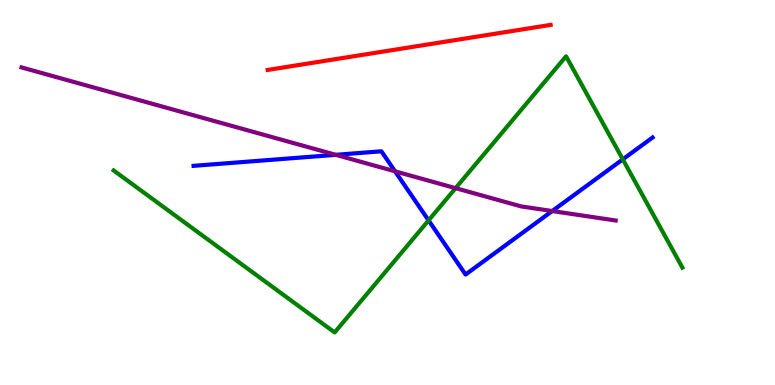[{'lines': ['blue', 'red'], 'intersections': []}, {'lines': ['green', 'red'], 'intersections': []}, {'lines': ['purple', 'red'], 'intersections': []}, {'lines': ['blue', 'green'], 'intersections': [{'x': 5.53, 'y': 4.28}, {'x': 8.04, 'y': 5.86}]}, {'lines': ['blue', 'purple'], 'intersections': [{'x': 4.33, 'y': 5.98}, {'x': 5.1, 'y': 5.55}, {'x': 7.13, 'y': 4.52}]}, {'lines': ['green', 'purple'], 'intersections': [{'x': 5.88, 'y': 5.11}]}]